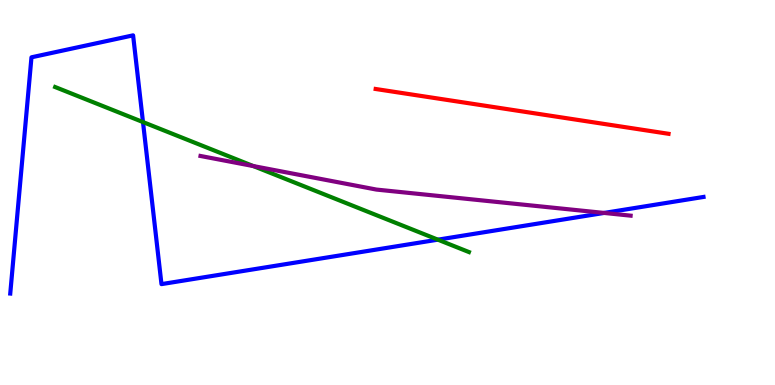[{'lines': ['blue', 'red'], 'intersections': []}, {'lines': ['green', 'red'], 'intersections': []}, {'lines': ['purple', 'red'], 'intersections': []}, {'lines': ['blue', 'green'], 'intersections': [{'x': 1.85, 'y': 6.83}, {'x': 5.65, 'y': 3.77}]}, {'lines': ['blue', 'purple'], 'intersections': [{'x': 7.79, 'y': 4.47}]}, {'lines': ['green', 'purple'], 'intersections': [{'x': 3.27, 'y': 5.69}]}]